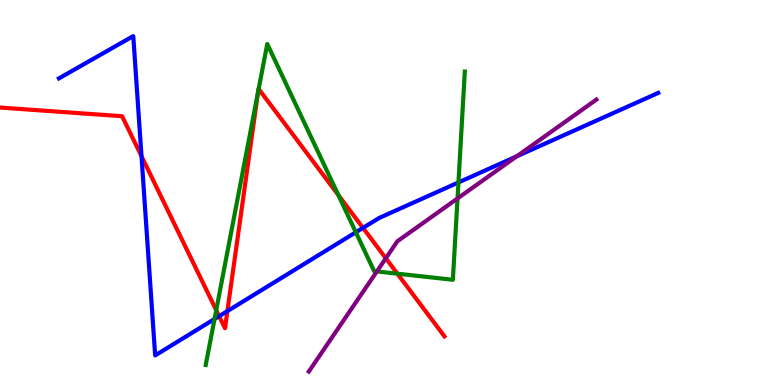[{'lines': ['blue', 'red'], 'intersections': [{'x': 1.83, 'y': 5.94}, {'x': 2.83, 'y': 1.79}, {'x': 2.93, 'y': 1.92}, {'x': 4.68, 'y': 4.08}]}, {'lines': ['green', 'red'], 'intersections': [{'x': 2.79, 'y': 1.94}, {'x': 3.33, 'y': 7.61}, {'x': 3.34, 'y': 7.69}, {'x': 4.37, 'y': 4.93}, {'x': 5.13, 'y': 2.89}]}, {'lines': ['purple', 'red'], 'intersections': [{'x': 4.98, 'y': 3.29}]}, {'lines': ['blue', 'green'], 'intersections': [{'x': 2.77, 'y': 1.71}, {'x': 4.59, 'y': 3.97}, {'x': 5.92, 'y': 5.26}]}, {'lines': ['blue', 'purple'], 'intersections': [{'x': 6.67, 'y': 5.94}]}, {'lines': ['green', 'purple'], 'intersections': [{'x': 4.86, 'y': 2.95}, {'x': 5.9, 'y': 4.85}]}]